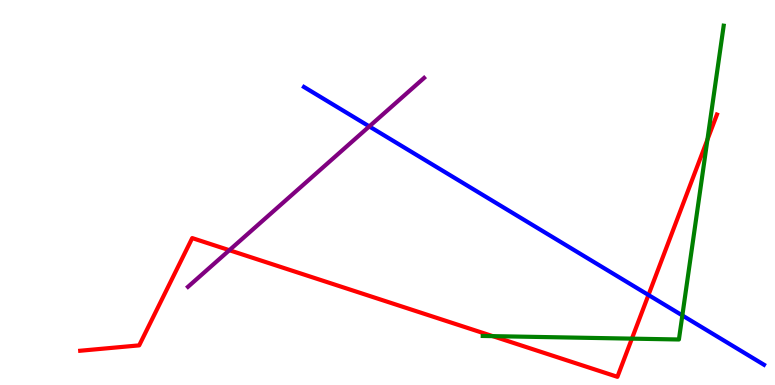[{'lines': ['blue', 'red'], 'intersections': [{'x': 8.37, 'y': 2.34}]}, {'lines': ['green', 'red'], 'intersections': [{'x': 6.36, 'y': 1.27}, {'x': 8.15, 'y': 1.2}, {'x': 9.13, 'y': 6.37}]}, {'lines': ['purple', 'red'], 'intersections': [{'x': 2.96, 'y': 3.5}]}, {'lines': ['blue', 'green'], 'intersections': [{'x': 8.8, 'y': 1.81}]}, {'lines': ['blue', 'purple'], 'intersections': [{'x': 4.77, 'y': 6.72}]}, {'lines': ['green', 'purple'], 'intersections': []}]